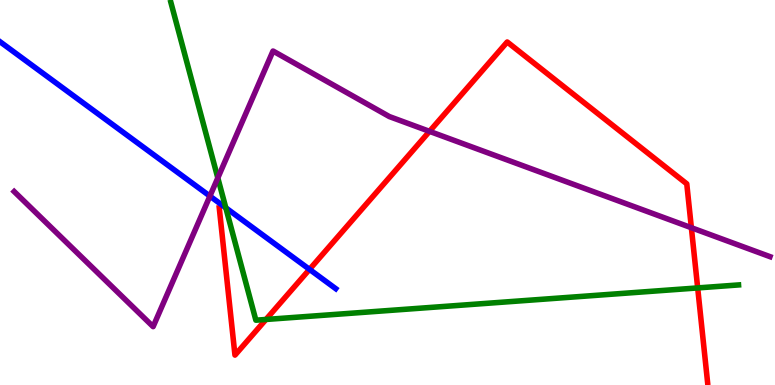[{'lines': ['blue', 'red'], 'intersections': [{'x': 3.99, 'y': 3.0}]}, {'lines': ['green', 'red'], 'intersections': [{'x': 3.43, 'y': 1.7}, {'x': 9.0, 'y': 2.52}]}, {'lines': ['purple', 'red'], 'intersections': [{'x': 5.54, 'y': 6.59}, {'x': 8.92, 'y': 4.09}]}, {'lines': ['blue', 'green'], 'intersections': [{'x': 2.91, 'y': 4.6}]}, {'lines': ['blue', 'purple'], 'intersections': [{'x': 2.71, 'y': 4.91}]}, {'lines': ['green', 'purple'], 'intersections': [{'x': 2.81, 'y': 5.38}]}]